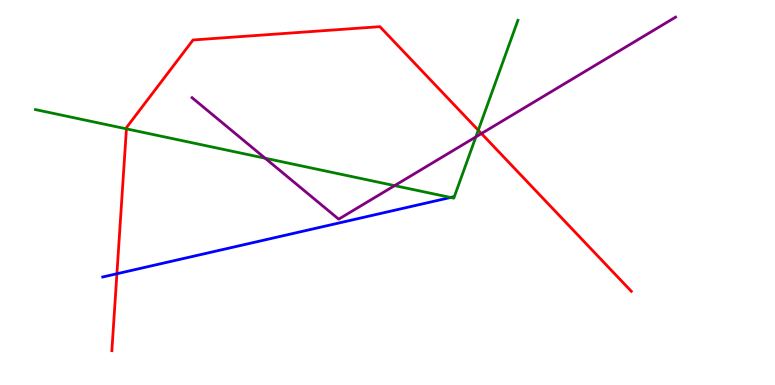[{'lines': ['blue', 'red'], 'intersections': [{'x': 1.51, 'y': 2.89}]}, {'lines': ['green', 'red'], 'intersections': [{'x': 1.63, 'y': 6.65}, {'x': 6.17, 'y': 6.62}]}, {'lines': ['purple', 'red'], 'intersections': [{'x': 6.21, 'y': 6.53}]}, {'lines': ['blue', 'green'], 'intersections': [{'x': 5.81, 'y': 4.87}]}, {'lines': ['blue', 'purple'], 'intersections': []}, {'lines': ['green', 'purple'], 'intersections': [{'x': 3.42, 'y': 5.89}, {'x': 5.09, 'y': 5.18}, {'x': 6.14, 'y': 6.44}]}]